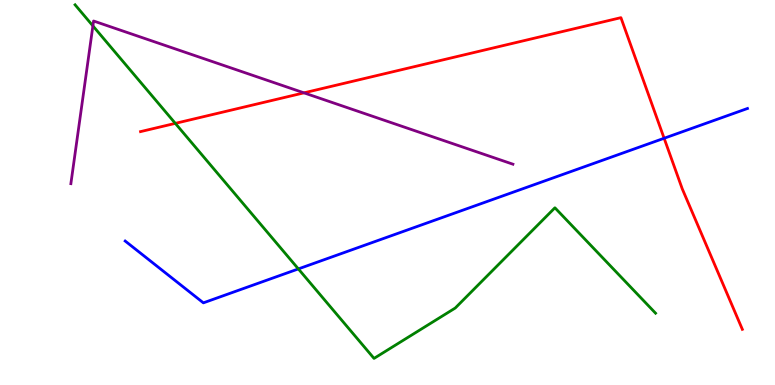[{'lines': ['blue', 'red'], 'intersections': [{'x': 8.57, 'y': 6.41}]}, {'lines': ['green', 'red'], 'intersections': [{'x': 2.26, 'y': 6.8}]}, {'lines': ['purple', 'red'], 'intersections': [{'x': 3.92, 'y': 7.59}]}, {'lines': ['blue', 'green'], 'intersections': [{'x': 3.85, 'y': 3.02}]}, {'lines': ['blue', 'purple'], 'intersections': []}, {'lines': ['green', 'purple'], 'intersections': [{'x': 1.2, 'y': 9.33}]}]